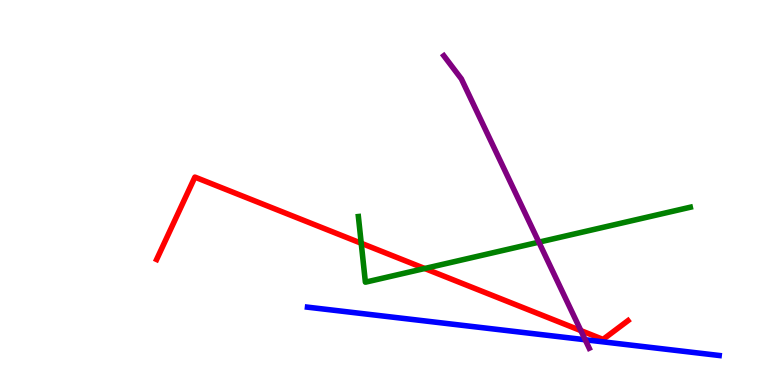[{'lines': ['blue', 'red'], 'intersections': []}, {'lines': ['green', 'red'], 'intersections': [{'x': 4.66, 'y': 3.68}, {'x': 5.48, 'y': 3.03}]}, {'lines': ['purple', 'red'], 'intersections': [{'x': 7.49, 'y': 1.41}]}, {'lines': ['blue', 'green'], 'intersections': []}, {'lines': ['blue', 'purple'], 'intersections': [{'x': 7.55, 'y': 1.18}]}, {'lines': ['green', 'purple'], 'intersections': [{'x': 6.95, 'y': 3.71}]}]